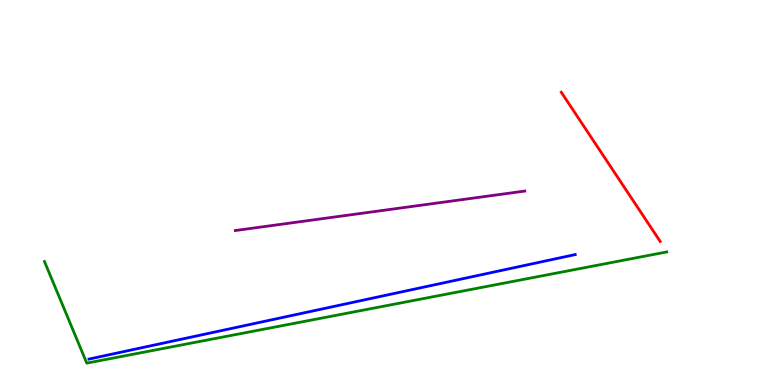[{'lines': ['blue', 'red'], 'intersections': []}, {'lines': ['green', 'red'], 'intersections': []}, {'lines': ['purple', 'red'], 'intersections': []}, {'lines': ['blue', 'green'], 'intersections': []}, {'lines': ['blue', 'purple'], 'intersections': []}, {'lines': ['green', 'purple'], 'intersections': []}]